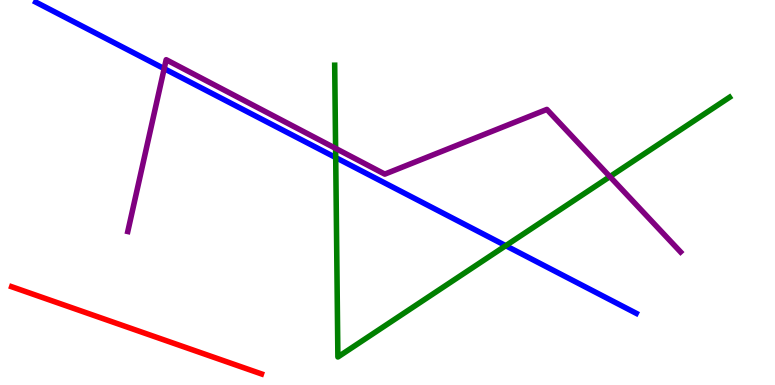[{'lines': ['blue', 'red'], 'intersections': []}, {'lines': ['green', 'red'], 'intersections': []}, {'lines': ['purple', 'red'], 'intersections': []}, {'lines': ['blue', 'green'], 'intersections': [{'x': 4.33, 'y': 5.91}, {'x': 6.53, 'y': 3.62}]}, {'lines': ['blue', 'purple'], 'intersections': [{'x': 2.12, 'y': 8.22}]}, {'lines': ['green', 'purple'], 'intersections': [{'x': 4.33, 'y': 6.15}, {'x': 7.87, 'y': 5.41}]}]